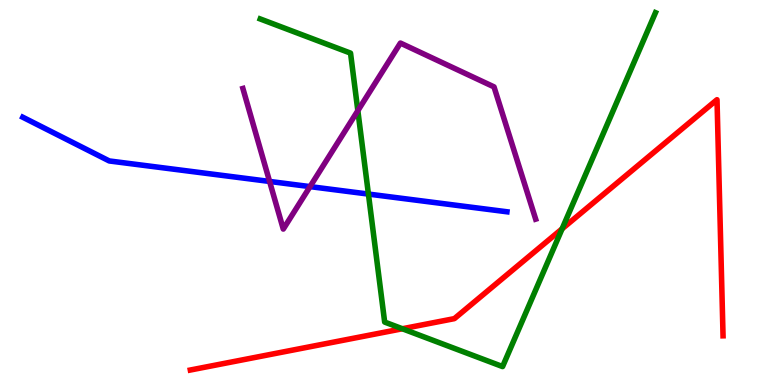[{'lines': ['blue', 'red'], 'intersections': []}, {'lines': ['green', 'red'], 'intersections': [{'x': 5.19, 'y': 1.46}, {'x': 7.25, 'y': 4.06}]}, {'lines': ['purple', 'red'], 'intersections': []}, {'lines': ['blue', 'green'], 'intersections': [{'x': 4.75, 'y': 4.96}]}, {'lines': ['blue', 'purple'], 'intersections': [{'x': 3.48, 'y': 5.29}, {'x': 4.0, 'y': 5.15}]}, {'lines': ['green', 'purple'], 'intersections': [{'x': 4.62, 'y': 7.13}]}]